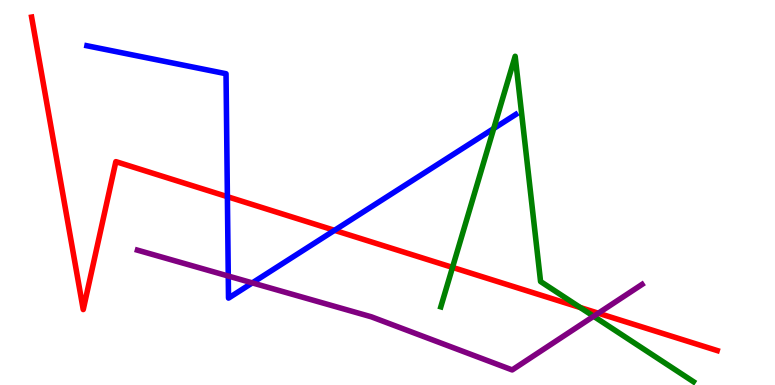[{'lines': ['blue', 'red'], 'intersections': [{'x': 2.93, 'y': 4.89}, {'x': 4.32, 'y': 4.02}]}, {'lines': ['green', 'red'], 'intersections': [{'x': 5.84, 'y': 3.05}, {'x': 7.49, 'y': 2.01}]}, {'lines': ['purple', 'red'], 'intersections': [{'x': 7.72, 'y': 1.86}]}, {'lines': ['blue', 'green'], 'intersections': [{'x': 6.37, 'y': 6.66}]}, {'lines': ['blue', 'purple'], 'intersections': [{'x': 2.95, 'y': 2.83}, {'x': 3.26, 'y': 2.65}]}, {'lines': ['green', 'purple'], 'intersections': [{'x': 7.66, 'y': 1.78}]}]